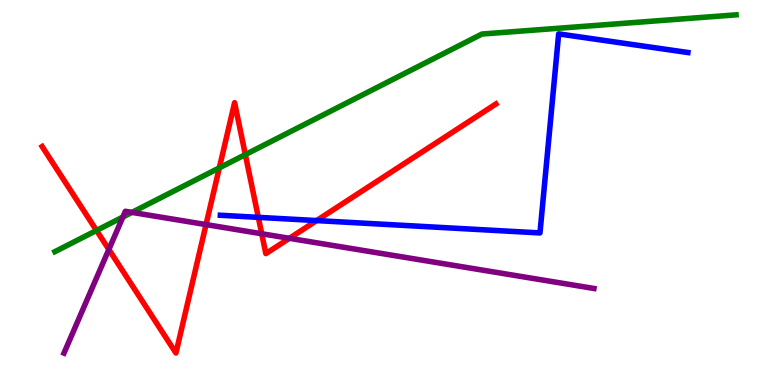[{'lines': ['blue', 'red'], 'intersections': [{'x': 3.33, 'y': 4.35}, {'x': 4.09, 'y': 4.27}]}, {'lines': ['green', 'red'], 'intersections': [{'x': 1.25, 'y': 4.01}, {'x': 2.83, 'y': 5.64}, {'x': 3.17, 'y': 5.98}]}, {'lines': ['purple', 'red'], 'intersections': [{'x': 1.4, 'y': 3.52}, {'x': 2.66, 'y': 4.17}, {'x': 3.38, 'y': 3.93}, {'x': 3.73, 'y': 3.81}]}, {'lines': ['blue', 'green'], 'intersections': []}, {'lines': ['blue', 'purple'], 'intersections': []}, {'lines': ['green', 'purple'], 'intersections': [{'x': 1.59, 'y': 4.36}, {'x': 1.7, 'y': 4.48}]}]